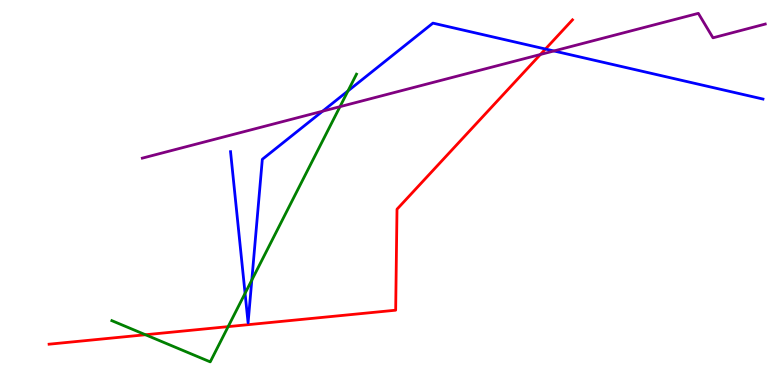[{'lines': ['blue', 'red'], 'intersections': [{'x': 7.04, 'y': 8.73}]}, {'lines': ['green', 'red'], 'intersections': [{'x': 1.88, 'y': 1.31}, {'x': 2.94, 'y': 1.52}]}, {'lines': ['purple', 'red'], 'intersections': [{'x': 6.97, 'y': 8.58}]}, {'lines': ['blue', 'green'], 'intersections': [{'x': 3.16, 'y': 2.38}, {'x': 3.25, 'y': 2.73}, {'x': 4.49, 'y': 7.64}]}, {'lines': ['blue', 'purple'], 'intersections': [{'x': 4.16, 'y': 7.11}, {'x': 7.15, 'y': 8.68}]}, {'lines': ['green', 'purple'], 'intersections': [{'x': 4.39, 'y': 7.23}]}]